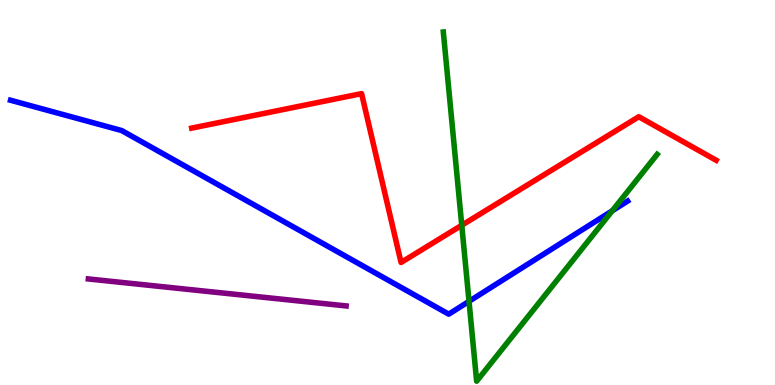[{'lines': ['blue', 'red'], 'intersections': []}, {'lines': ['green', 'red'], 'intersections': [{'x': 5.96, 'y': 4.15}]}, {'lines': ['purple', 'red'], 'intersections': []}, {'lines': ['blue', 'green'], 'intersections': [{'x': 6.05, 'y': 2.17}, {'x': 7.9, 'y': 4.52}]}, {'lines': ['blue', 'purple'], 'intersections': []}, {'lines': ['green', 'purple'], 'intersections': []}]